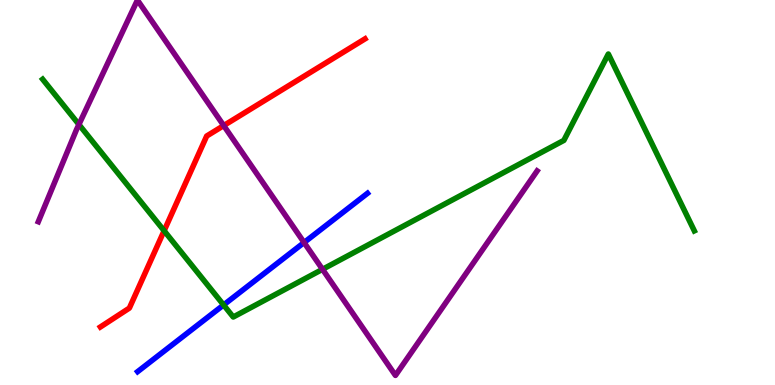[{'lines': ['blue', 'red'], 'intersections': []}, {'lines': ['green', 'red'], 'intersections': [{'x': 2.12, 'y': 4.01}]}, {'lines': ['purple', 'red'], 'intersections': [{'x': 2.89, 'y': 6.74}]}, {'lines': ['blue', 'green'], 'intersections': [{'x': 2.88, 'y': 2.08}]}, {'lines': ['blue', 'purple'], 'intersections': [{'x': 3.92, 'y': 3.7}]}, {'lines': ['green', 'purple'], 'intersections': [{'x': 1.02, 'y': 6.77}, {'x': 4.16, 'y': 3.0}]}]